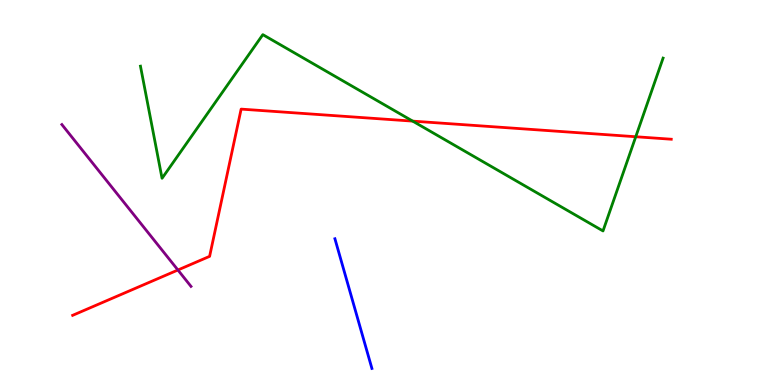[{'lines': ['blue', 'red'], 'intersections': []}, {'lines': ['green', 'red'], 'intersections': [{'x': 5.33, 'y': 6.85}, {'x': 8.2, 'y': 6.45}]}, {'lines': ['purple', 'red'], 'intersections': [{'x': 2.3, 'y': 2.99}]}, {'lines': ['blue', 'green'], 'intersections': []}, {'lines': ['blue', 'purple'], 'intersections': []}, {'lines': ['green', 'purple'], 'intersections': []}]